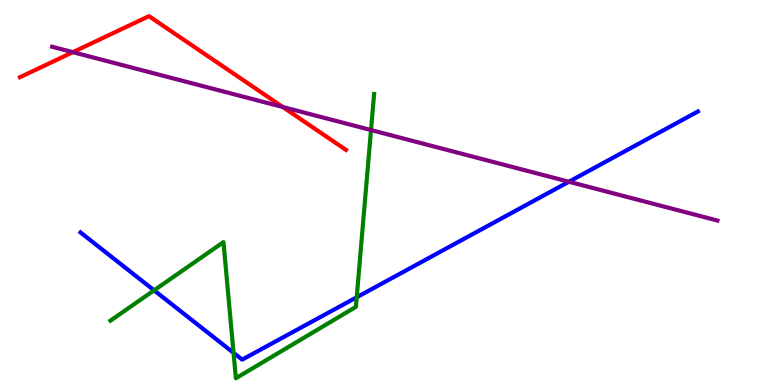[{'lines': ['blue', 'red'], 'intersections': []}, {'lines': ['green', 'red'], 'intersections': []}, {'lines': ['purple', 'red'], 'intersections': [{'x': 0.94, 'y': 8.64}, {'x': 3.65, 'y': 7.22}]}, {'lines': ['blue', 'green'], 'intersections': [{'x': 1.99, 'y': 2.46}, {'x': 3.01, 'y': 0.835}, {'x': 4.6, 'y': 2.28}]}, {'lines': ['blue', 'purple'], 'intersections': [{'x': 7.34, 'y': 5.28}]}, {'lines': ['green', 'purple'], 'intersections': [{'x': 4.79, 'y': 6.62}]}]